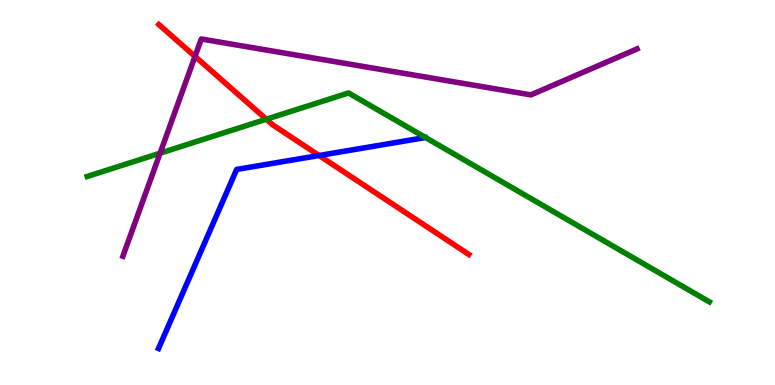[{'lines': ['blue', 'red'], 'intersections': [{'x': 4.12, 'y': 5.96}]}, {'lines': ['green', 'red'], 'intersections': [{'x': 3.44, 'y': 6.9}]}, {'lines': ['purple', 'red'], 'intersections': [{'x': 2.52, 'y': 8.53}]}, {'lines': ['blue', 'green'], 'intersections': []}, {'lines': ['blue', 'purple'], 'intersections': []}, {'lines': ['green', 'purple'], 'intersections': [{'x': 2.07, 'y': 6.02}]}]